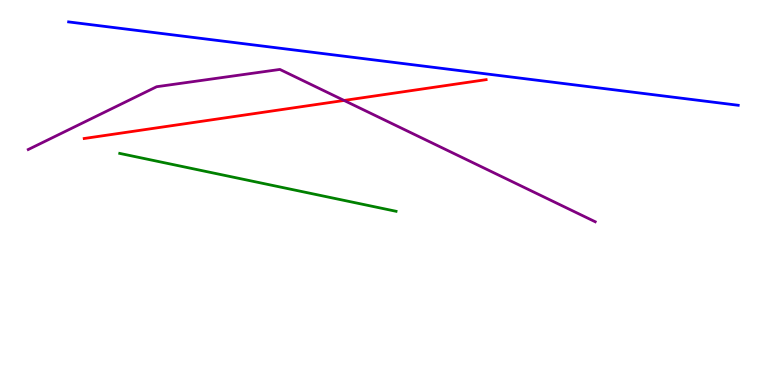[{'lines': ['blue', 'red'], 'intersections': []}, {'lines': ['green', 'red'], 'intersections': []}, {'lines': ['purple', 'red'], 'intersections': [{'x': 4.44, 'y': 7.39}]}, {'lines': ['blue', 'green'], 'intersections': []}, {'lines': ['blue', 'purple'], 'intersections': []}, {'lines': ['green', 'purple'], 'intersections': []}]